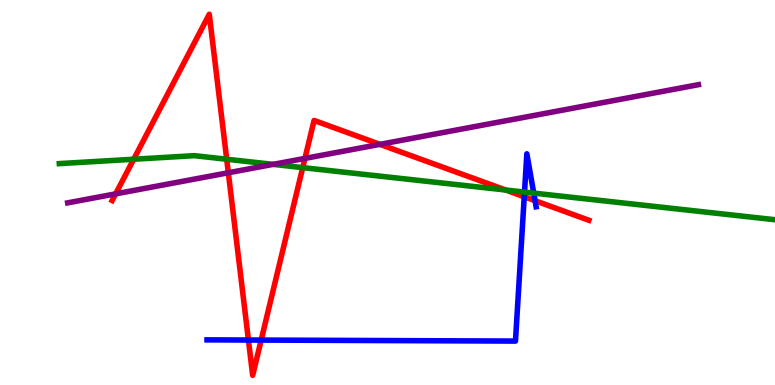[{'lines': ['blue', 'red'], 'intersections': [{'x': 3.21, 'y': 1.17}, {'x': 3.37, 'y': 1.17}, {'x': 6.76, 'y': 4.89}, {'x': 6.9, 'y': 4.79}]}, {'lines': ['green', 'red'], 'intersections': [{'x': 1.73, 'y': 5.86}, {'x': 2.93, 'y': 5.86}, {'x': 3.91, 'y': 5.65}, {'x': 6.52, 'y': 5.06}]}, {'lines': ['purple', 'red'], 'intersections': [{'x': 1.49, 'y': 4.96}, {'x': 2.95, 'y': 5.51}, {'x': 3.93, 'y': 5.89}, {'x': 4.9, 'y': 6.25}]}, {'lines': ['blue', 'green'], 'intersections': [{'x': 6.77, 'y': 5.01}, {'x': 6.89, 'y': 4.98}]}, {'lines': ['blue', 'purple'], 'intersections': []}, {'lines': ['green', 'purple'], 'intersections': [{'x': 3.52, 'y': 5.73}]}]